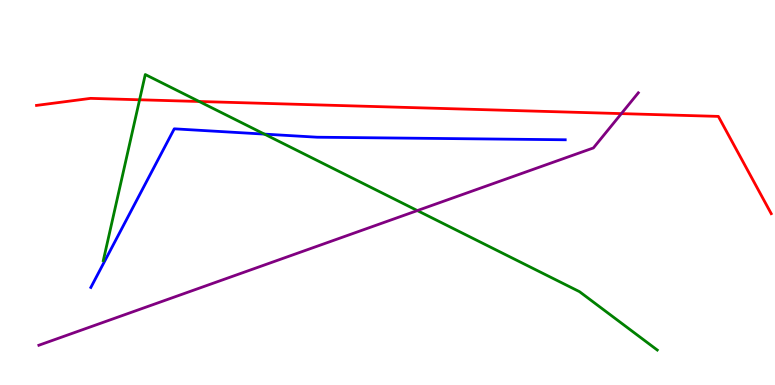[{'lines': ['blue', 'red'], 'intersections': []}, {'lines': ['green', 'red'], 'intersections': [{'x': 1.8, 'y': 7.41}, {'x': 2.57, 'y': 7.36}]}, {'lines': ['purple', 'red'], 'intersections': [{'x': 8.02, 'y': 7.05}]}, {'lines': ['blue', 'green'], 'intersections': [{'x': 3.41, 'y': 6.52}]}, {'lines': ['blue', 'purple'], 'intersections': []}, {'lines': ['green', 'purple'], 'intersections': [{'x': 5.39, 'y': 4.53}]}]